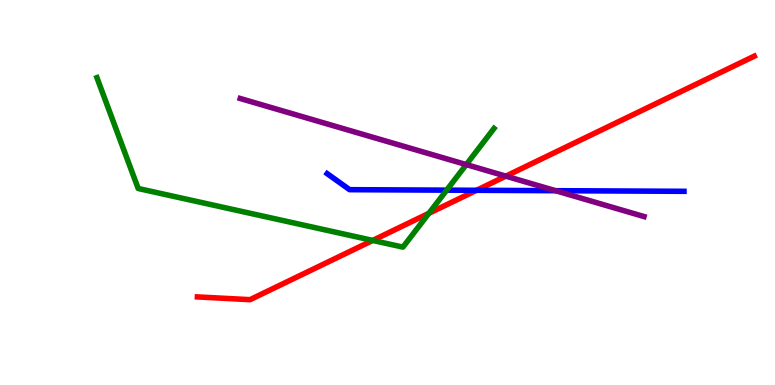[{'lines': ['blue', 'red'], 'intersections': [{'x': 6.15, 'y': 5.06}]}, {'lines': ['green', 'red'], 'intersections': [{'x': 4.81, 'y': 3.76}, {'x': 5.53, 'y': 4.46}]}, {'lines': ['purple', 'red'], 'intersections': [{'x': 6.53, 'y': 5.42}]}, {'lines': ['blue', 'green'], 'intersections': [{'x': 5.76, 'y': 5.06}]}, {'lines': ['blue', 'purple'], 'intersections': [{'x': 7.17, 'y': 5.05}]}, {'lines': ['green', 'purple'], 'intersections': [{'x': 6.02, 'y': 5.73}]}]